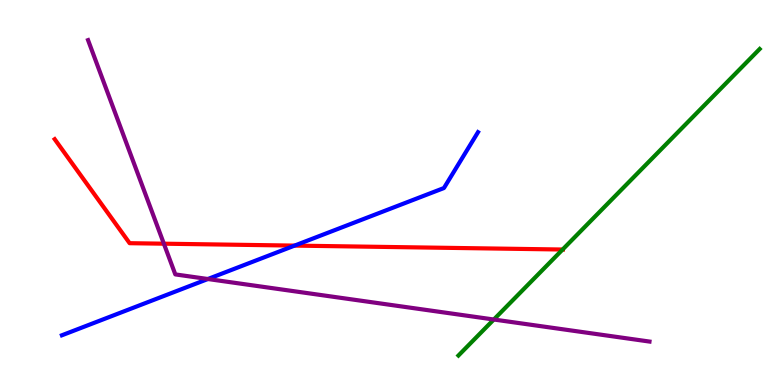[{'lines': ['blue', 'red'], 'intersections': [{'x': 3.8, 'y': 3.62}]}, {'lines': ['green', 'red'], 'intersections': [{'x': 7.26, 'y': 3.52}]}, {'lines': ['purple', 'red'], 'intersections': [{'x': 2.11, 'y': 3.67}]}, {'lines': ['blue', 'green'], 'intersections': []}, {'lines': ['blue', 'purple'], 'intersections': [{'x': 2.68, 'y': 2.75}]}, {'lines': ['green', 'purple'], 'intersections': [{'x': 6.37, 'y': 1.7}]}]